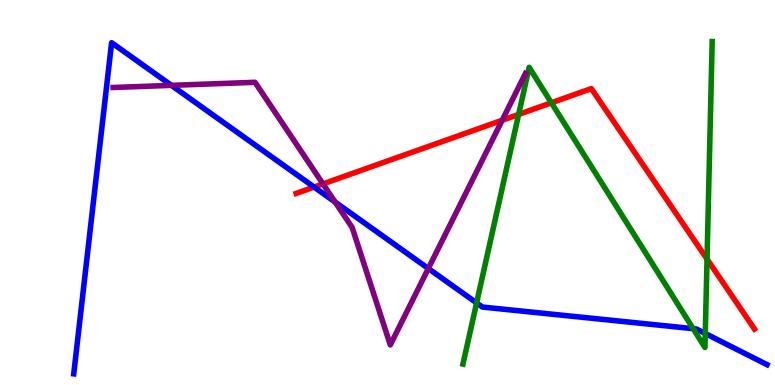[{'lines': ['blue', 'red'], 'intersections': [{'x': 4.05, 'y': 5.14}]}, {'lines': ['green', 'red'], 'intersections': [{'x': 6.69, 'y': 7.03}, {'x': 7.11, 'y': 7.33}, {'x': 9.12, 'y': 3.27}]}, {'lines': ['purple', 'red'], 'intersections': [{'x': 4.17, 'y': 5.22}, {'x': 6.48, 'y': 6.88}]}, {'lines': ['blue', 'green'], 'intersections': [{'x': 6.15, 'y': 2.13}, {'x': 8.94, 'y': 1.46}, {'x': 9.1, 'y': 1.34}]}, {'lines': ['blue', 'purple'], 'intersections': [{'x': 2.21, 'y': 7.78}, {'x': 4.32, 'y': 4.75}, {'x': 5.53, 'y': 3.03}]}, {'lines': ['green', 'purple'], 'intersections': []}]